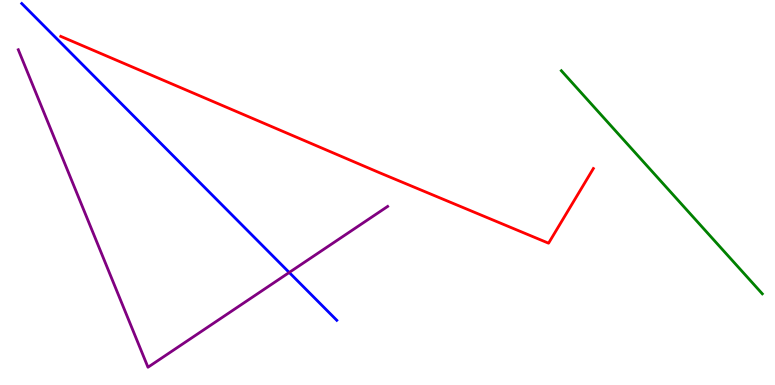[{'lines': ['blue', 'red'], 'intersections': []}, {'lines': ['green', 'red'], 'intersections': []}, {'lines': ['purple', 'red'], 'intersections': []}, {'lines': ['blue', 'green'], 'intersections': []}, {'lines': ['blue', 'purple'], 'intersections': [{'x': 3.73, 'y': 2.92}]}, {'lines': ['green', 'purple'], 'intersections': []}]